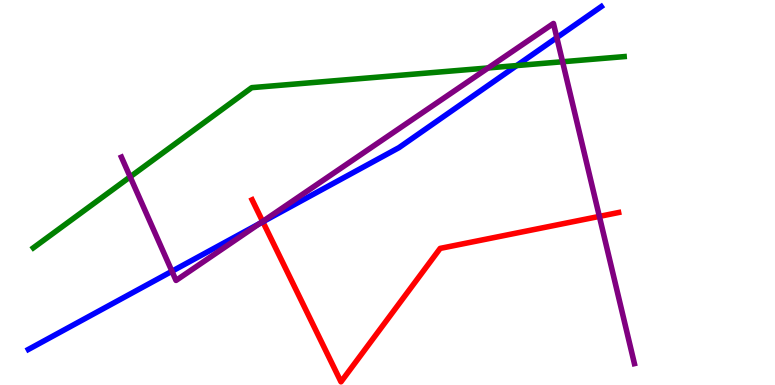[{'lines': ['blue', 'red'], 'intersections': [{'x': 3.39, 'y': 4.24}]}, {'lines': ['green', 'red'], 'intersections': []}, {'lines': ['purple', 'red'], 'intersections': [{'x': 3.39, 'y': 4.25}, {'x': 7.73, 'y': 4.38}]}, {'lines': ['blue', 'green'], 'intersections': [{'x': 6.67, 'y': 8.3}]}, {'lines': ['blue', 'purple'], 'intersections': [{'x': 2.22, 'y': 2.95}, {'x': 3.35, 'y': 4.19}, {'x': 7.18, 'y': 9.02}]}, {'lines': ['green', 'purple'], 'intersections': [{'x': 1.68, 'y': 5.41}, {'x': 6.3, 'y': 8.24}, {'x': 7.26, 'y': 8.4}]}]